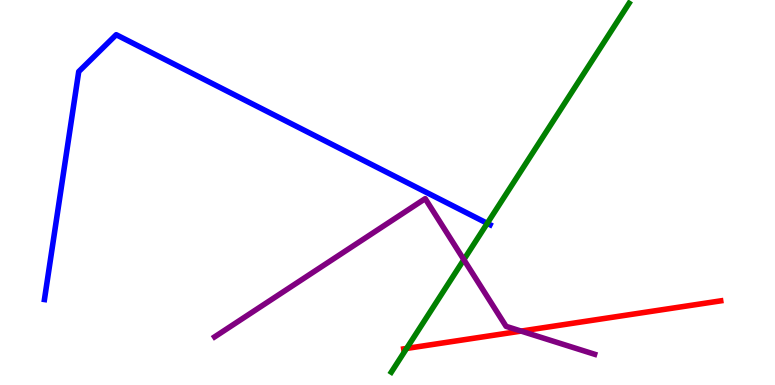[{'lines': ['blue', 'red'], 'intersections': []}, {'lines': ['green', 'red'], 'intersections': [{'x': 5.25, 'y': 0.95}]}, {'lines': ['purple', 'red'], 'intersections': [{'x': 6.72, 'y': 1.4}]}, {'lines': ['blue', 'green'], 'intersections': [{'x': 6.29, 'y': 4.2}]}, {'lines': ['blue', 'purple'], 'intersections': []}, {'lines': ['green', 'purple'], 'intersections': [{'x': 5.98, 'y': 3.26}]}]